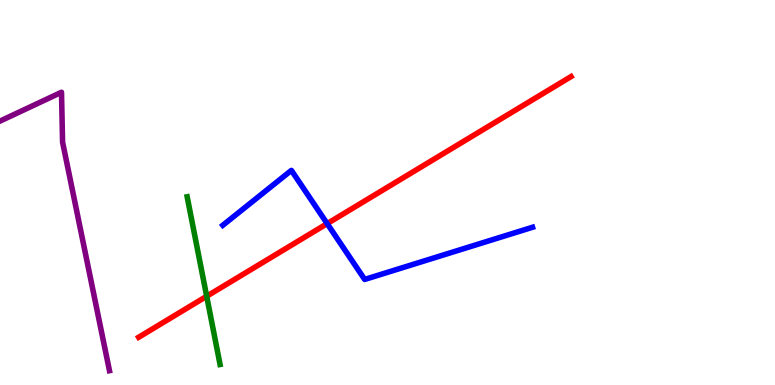[{'lines': ['blue', 'red'], 'intersections': [{'x': 4.22, 'y': 4.19}]}, {'lines': ['green', 'red'], 'intersections': [{'x': 2.67, 'y': 2.3}]}, {'lines': ['purple', 'red'], 'intersections': []}, {'lines': ['blue', 'green'], 'intersections': []}, {'lines': ['blue', 'purple'], 'intersections': []}, {'lines': ['green', 'purple'], 'intersections': []}]